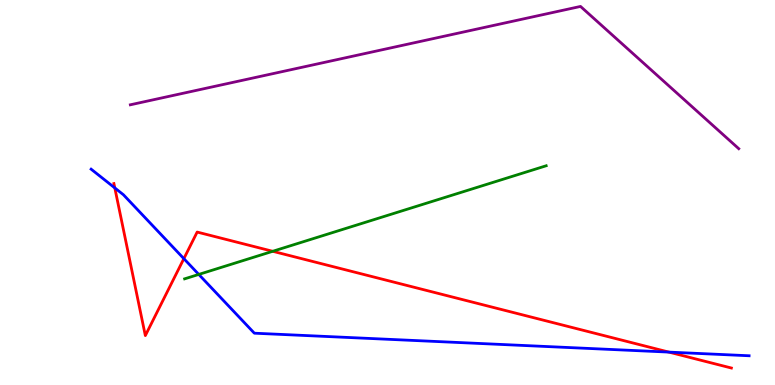[{'lines': ['blue', 'red'], 'intersections': [{'x': 1.48, 'y': 5.12}, {'x': 2.37, 'y': 3.28}, {'x': 8.63, 'y': 0.855}]}, {'lines': ['green', 'red'], 'intersections': [{'x': 3.52, 'y': 3.47}]}, {'lines': ['purple', 'red'], 'intersections': []}, {'lines': ['blue', 'green'], 'intersections': [{'x': 2.56, 'y': 2.87}]}, {'lines': ['blue', 'purple'], 'intersections': []}, {'lines': ['green', 'purple'], 'intersections': []}]